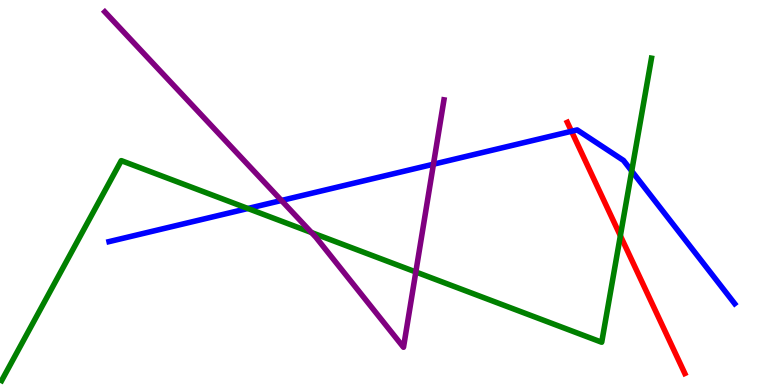[{'lines': ['blue', 'red'], 'intersections': [{'x': 7.37, 'y': 6.59}]}, {'lines': ['green', 'red'], 'intersections': [{'x': 8.0, 'y': 3.88}]}, {'lines': ['purple', 'red'], 'intersections': []}, {'lines': ['blue', 'green'], 'intersections': [{'x': 3.2, 'y': 4.58}, {'x': 8.15, 'y': 5.56}]}, {'lines': ['blue', 'purple'], 'intersections': [{'x': 3.63, 'y': 4.79}, {'x': 5.59, 'y': 5.73}]}, {'lines': ['green', 'purple'], 'intersections': [{'x': 4.02, 'y': 3.96}, {'x': 5.37, 'y': 2.94}]}]